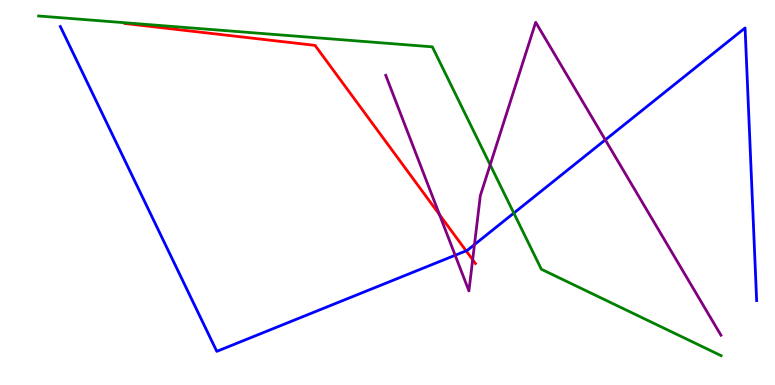[{'lines': ['blue', 'red'], 'intersections': [{'x': 6.01, 'y': 3.48}]}, {'lines': ['green', 'red'], 'intersections': []}, {'lines': ['purple', 'red'], 'intersections': [{'x': 5.67, 'y': 4.43}, {'x': 6.1, 'y': 3.25}]}, {'lines': ['blue', 'green'], 'intersections': [{'x': 6.63, 'y': 4.47}]}, {'lines': ['blue', 'purple'], 'intersections': [{'x': 5.87, 'y': 3.37}, {'x': 6.12, 'y': 3.65}, {'x': 7.81, 'y': 6.37}]}, {'lines': ['green', 'purple'], 'intersections': [{'x': 6.32, 'y': 5.72}]}]